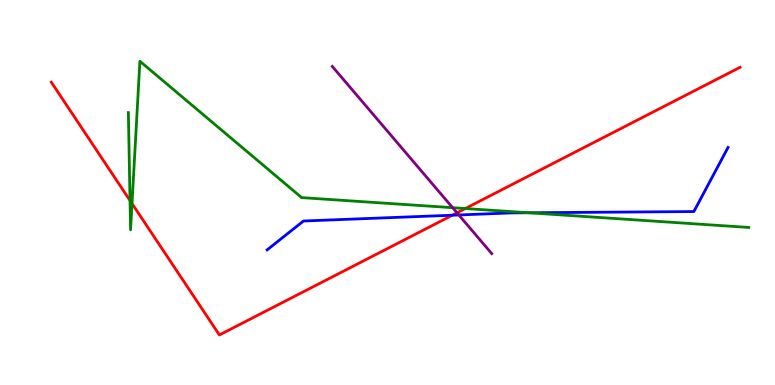[{'lines': ['blue', 'red'], 'intersections': [{'x': 5.84, 'y': 4.41}]}, {'lines': ['green', 'red'], 'intersections': [{'x': 1.68, 'y': 4.79}, {'x': 1.7, 'y': 4.71}, {'x': 6.0, 'y': 4.58}]}, {'lines': ['purple', 'red'], 'intersections': [{'x': 5.9, 'y': 4.47}]}, {'lines': ['blue', 'green'], 'intersections': [{'x': 6.82, 'y': 4.47}]}, {'lines': ['blue', 'purple'], 'intersections': [{'x': 5.92, 'y': 4.42}]}, {'lines': ['green', 'purple'], 'intersections': [{'x': 5.84, 'y': 4.61}]}]